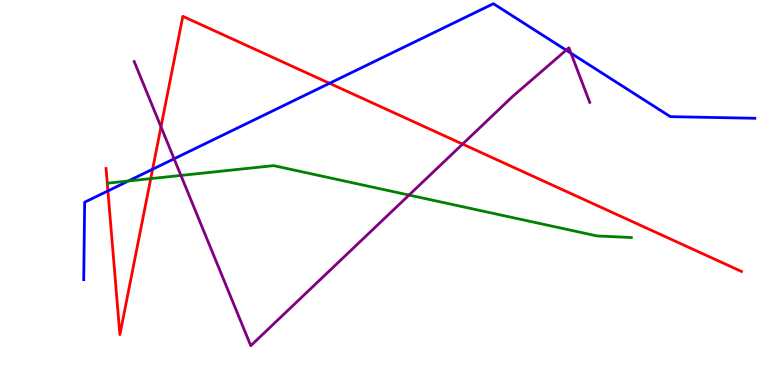[{'lines': ['blue', 'red'], 'intersections': [{'x': 1.39, 'y': 5.04}, {'x': 1.97, 'y': 5.6}, {'x': 4.25, 'y': 7.84}]}, {'lines': ['green', 'red'], 'intersections': [{'x': 1.94, 'y': 5.36}]}, {'lines': ['purple', 'red'], 'intersections': [{'x': 2.08, 'y': 6.71}, {'x': 5.97, 'y': 6.26}]}, {'lines': ['blue', 'green'], 'intersections': [{'x': 1.66, 'y': 5.3}]}, {'lines': ['blue', 'purple'], 'intersections': [{'x': 2.25, 'y': 5.88}, {'x': 7.31, 'y': 8.7}, {'x': 7.37, 'y': 8.62}]}, {'lines': ['green', 'purple'], 'intersections': [{'x': 2.33, 'y': 5.44}, {'x': 5.28, 'y': 4.93}]}]